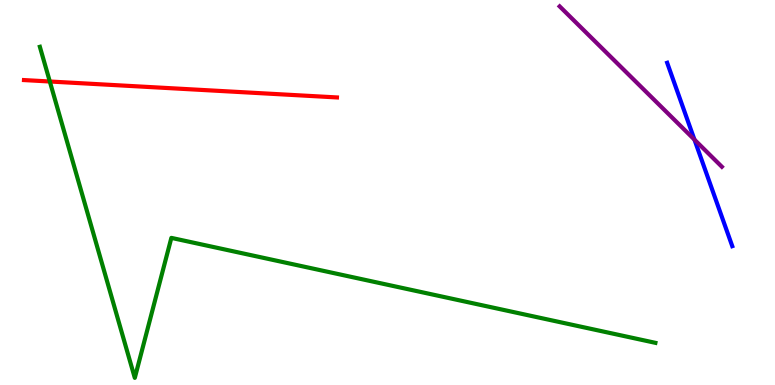[{'lines': ['blue', 'red'], 'intersections': []}, {'lines': ['green', 'red'], 'intersections': [{'x': 0.643, 'y': 7.88}]}, {'lines': ['purple', 'red'], 'intersections': []}, {'lines': ['blue', 'green'], 'intersections': []}, {'lines': ['blue', 'purple'], 'intersections': [{'x': 8.96, 'y': 6.37}]}, {'lines': ['green', 'purple'], 'intersections': []}]